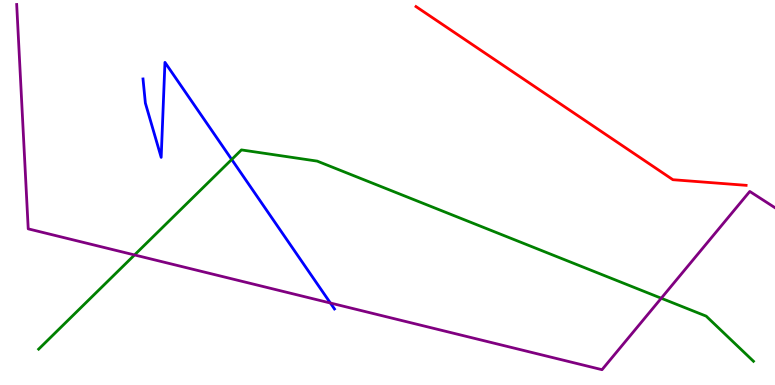[{'lines': ['blue', 'red'], 'intersections': []}, {'lines': ['green', 'red'], 'intersections': []}, {'lines': ['purple', 'red'], 'intersections': []}, {'lines': ['blue', 'green'], 'intersections': [{'x': 2.99, 'y': 5.86}]}, {'lines': ['blue', 'purple'], 'intersections': [{'x': 4.26, 'y': 2.13}]}, {'lines': ['green', 'purple'], 'intersections': [{'x': 1.74, 'y': 3.38}, {'x': 8.53, 'y': 2.25}]}]